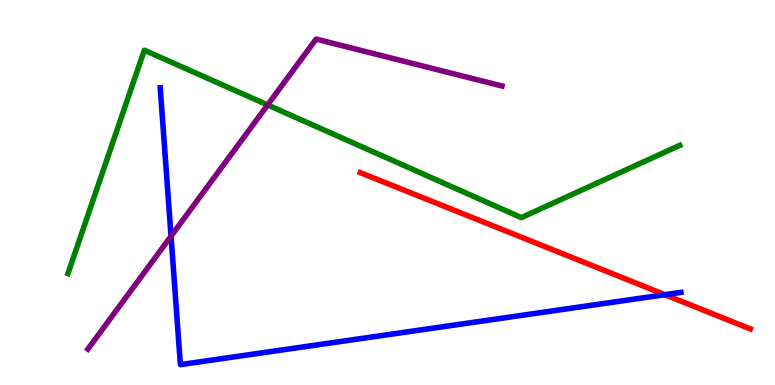[{'lines': ['blue', 'red'], 'intersections': [{'x': 8.58, 'y': 2.35}]}, {'lines': ['green', 'red'], 'intersections': []}, {'lines': ['purple', 'red'], 'intersections': []}, {'lines': ['blue', 'green'], 'intersections': []}, {'lines': ['blue', 'purple'], 'intersections': [{'x': 2.21, 'y': 3.87}]}, {'lines': ['green', 'purple'], 'intersections': [{'x': 3.45, 'y': 7.27}]}]